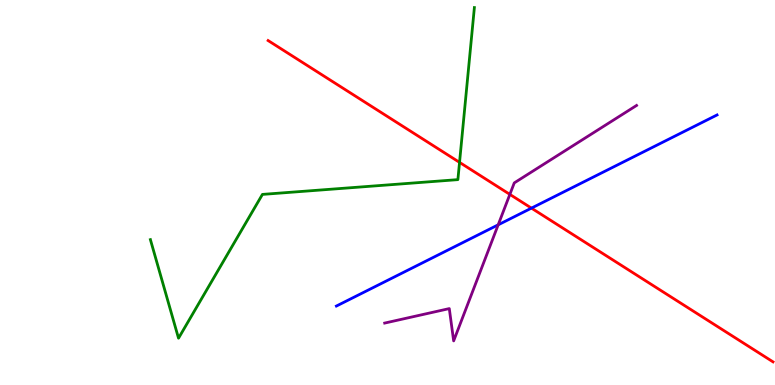[{'lines': ['blue', 'red'], 'intersections': [{'x': 6.86, 'y': 4.59}]}, {'lines': ['green', 'red'], 'intersections': [{'x': 5.93, 'y': 5.78}]}, {'lines': ['purple', 'red'], 'intersections': [{'x': 6.58, 'y': 4.95}]}, {'lines': ['blue', 'green'], 'intersections': []}, {'lines': ['blue', 'purple'], 'intersections': [{'x': 6.43, 'y': 4.16}]}, {'lines': ['green', 'purple'], 'intersections': []}]